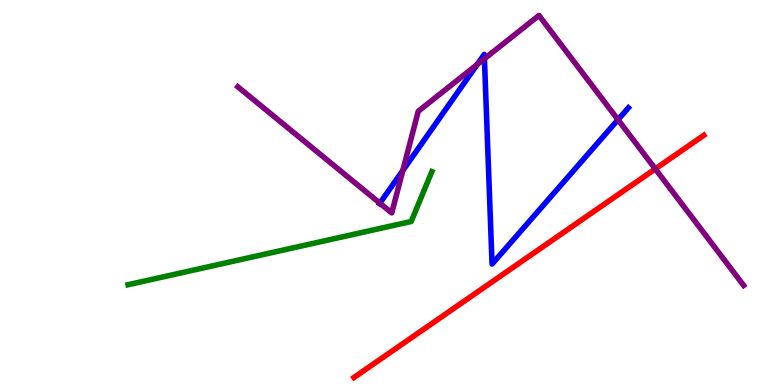[{'lines': ['blue', 'red'], 'intersections': []}, {'lines': ['green', 'red'], 'intersections': []}, {'lines': ['purple', 'red'], 'intersections': [{'x': 8.46, 'y': 5.61}]}, {'lines': ['blue', 'green'], 'intersections': []}, {'lines': ['blue', 'purple'], 'intersections': [{'x': 4.9, 'y': 4.72}, {'x': 5.2, 'y': 5.57}, {'x': 6.16, 'y': 8.32}, {'x': 6.25, 'y': 8.47}, {'x': 7.97, 'y': 6.89}]}, {'lines': ['green', 'purple'], 'intersections': []}]